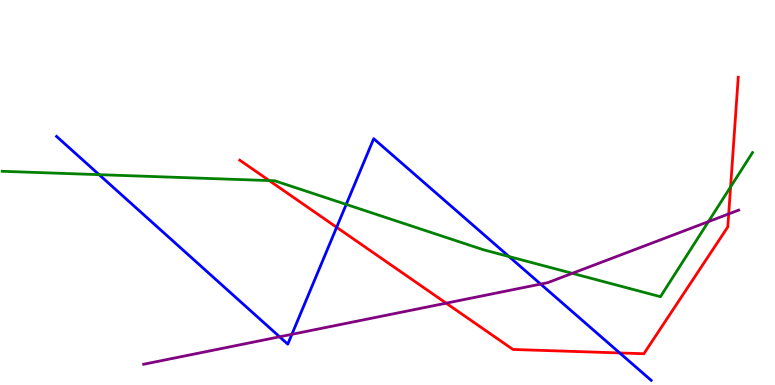[{'lines': ['blue', 'red'], 'intersections': [{'x': 4.34, 'y': 4.1}, {'x': 8.0, 'y': 0.833}]}, {'lines': ['green', 'red'], 'intersections': [{'x': 3.47, 'y': 5.31}, {'x': 9.43, 'y': 5.15}]}, {'lines': ['purple', 'red'], 'intersections': [{'x': 5.76, 'y': 2.13}, {'x': 9.4, 'y': 4.44}]}, {'lines': ['blue', 'green'], 'intersections': [{'x': 1.28, 'y': 5.46}, {'x': 4.47, 'y': 4.69}, {'x': 6.57, 'y': 3.34}]}, {'lines': ['blue', 'purple'], 'intersections': [{'x': 3.61, 'y': 1.25}, {'x': 3.77, 'y': 1.32}, {'x': 6.98, 'y': 2.62}]}, {'lines': ['green', 'purple'], 'intersections': [{'x': 7.38, 'y': 2.9}, {'x': 9.14, 'y': 4.24}]}]